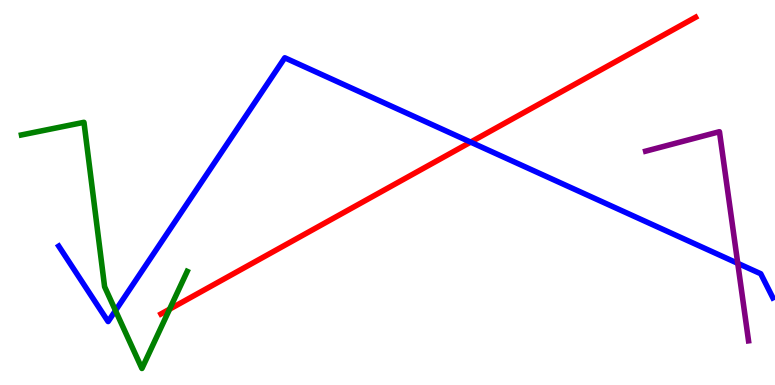[{'lines': ['blue', 'red'], 'intersections': [{'x': 6.07, 'y': 6.31}]}, {'lines': ['green', 'red'], 'intersections': [{'x': 2.19, 'y': 1.97}]}, {'lines': ['purple', 'red'], 'intersections': []}, {'lines': ['blue', 'green'], 'intersections': [{'x': 1.49, 'y': 1.93}]}, {'lines': ['blue', 'purple'], 'intersections': [{'x': 9.52, 'y': 3.16}]}, {'lines': ['green', 'purple'], 'intersections': []}]